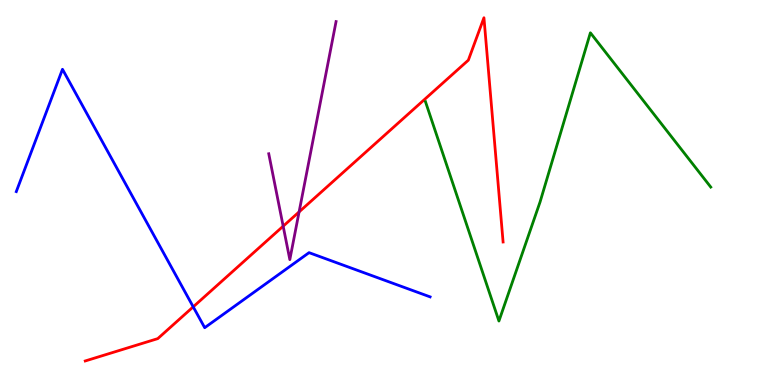[{'lines': ['blue', 'red'], 'intersections': [{'x': 2.49, 'y': 2.03}]}, {'lines': ['green', 'red'], 'intersections': []}, {'lines': ['purple', 'red'], 'intersections': [{'x': 3.65, 'y': 4.13}, {'x': 3.86, 'y': 4.5}]}, {'lines': ['blue', 'green'], 'intersections': []}, {'lines': ['blue', 'purple'], 'intersections': []}, {'lines': ['green', 'purple'], 'intersections': []}]